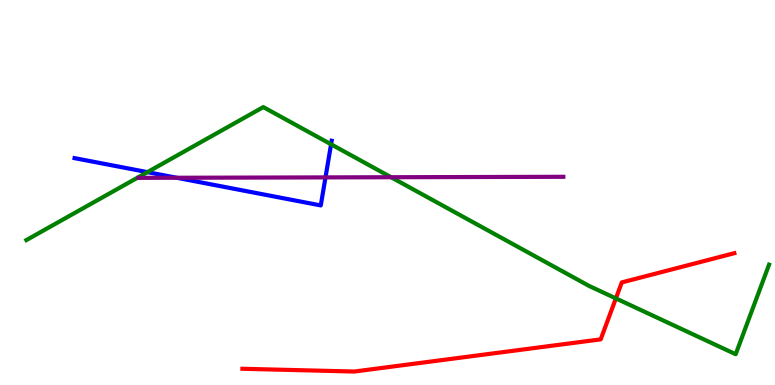[{'lines': ['blue', 'red'], 'intersections': []}, {'lines': ['green', 'red'], 'intersections': [{'x': 7.95, 'y': 2.25}]}, {'lines': ['purple', 'red'], 'intersections': []}, {'lines': ['blue', 'green'], 'intersections': [{'x': 1.9, 'y': 5.53}, {'x': 4.27, 'y': 6.25}]}, {'lines': ['blue', 'purple'], 'intersections': [{'x': 2.28, 'y': 5.38}, {'x': 4.2, 'y': 5.39}]}, {'lines': ['green', 'purple'], 'intersections': [{'x': 5.05, 'y': 5.4}]}]